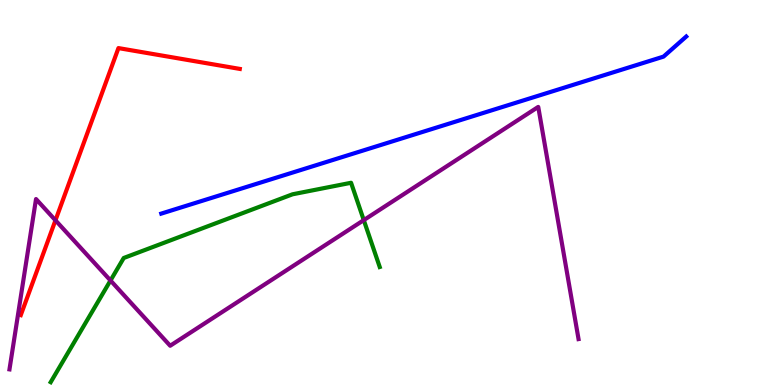[{'lines': ['blue', 'red'], 'intersections': []}, {'lines': ['green', 'red'], 'intersections': []}, {'lines': ['purple', 'red'], 'intersections': [{'x': 0.716, 'y': 4.28}]}, {'lines': ['blue', 'green'], 'intersections': []}, {'lines': ['blue', 'purple'], 'intersections': []}, {'lines': ['green', 'purple'], 'intersections': [{'x': 1.43, 'y': 2.71}, {'x': 4.69, 'y': 4.28}]}]